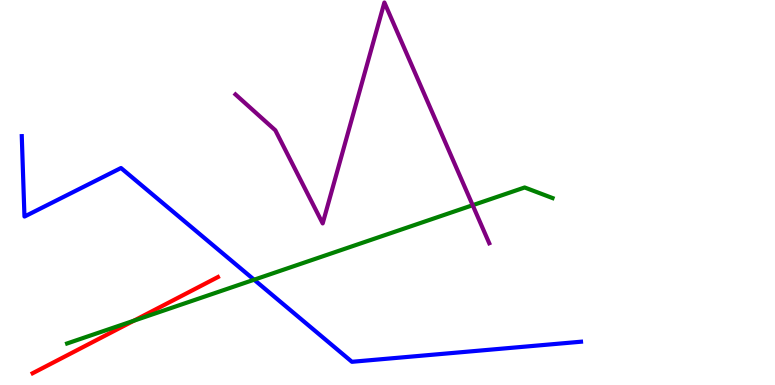[{'lines': ['blue', 'red'], 'intersections': []}, {'lines': ['green', 'red'], 'intersections': [{'x': 1.73, 'y': 1.67}]}, {'lines': ['purple', 'red'], 'intersections': []}, {'lines': ['blue', 'green'], 'intersections': [{'x': 3.28, 'y': 2.73}]}, {'lines': ['blue', 'purple'], 'intersections': []}, {'lines': ['green', 'purple'], 'intersections': [{'x': 6.1, 'y': 4.67}]}]